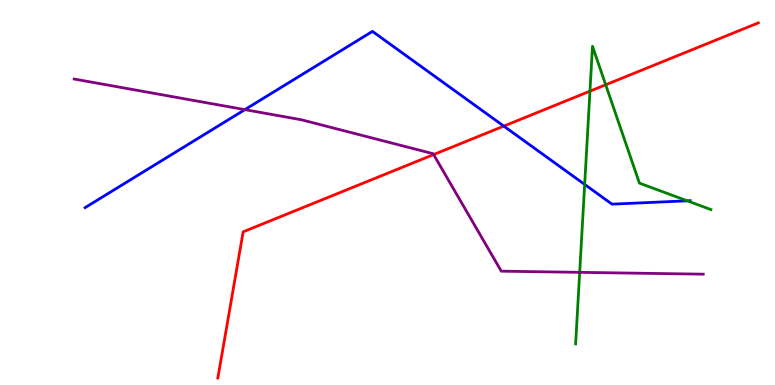[{'lines': ['blue', 'red'], 'intersections': [{'x': 6.5, 'y': 6.72}]}, {'lines': ['green', 'red'], 'intersections': [{'x': 7.61, 'y': 7.63}, {'x': 7.82, 'y': 7.8}]}, {'lines': ['purple', 'red'], 'intersections': [{'x': 5.6, 'y': 5.99}]}, {'lines': ['blue', 'green'], 'intersections': [{'x': 7.54, 'y': 5.21}, {'x': 8.87, 'y': 4.78}]}, {'lines': ['blue', 'purple'], 'intersections': [{'x': 3.16, 'y': 7.15}]}, {'lines': ['green', 'purple'], 'intersections': [{'x': 7.48, 'y': 2.93}]}]